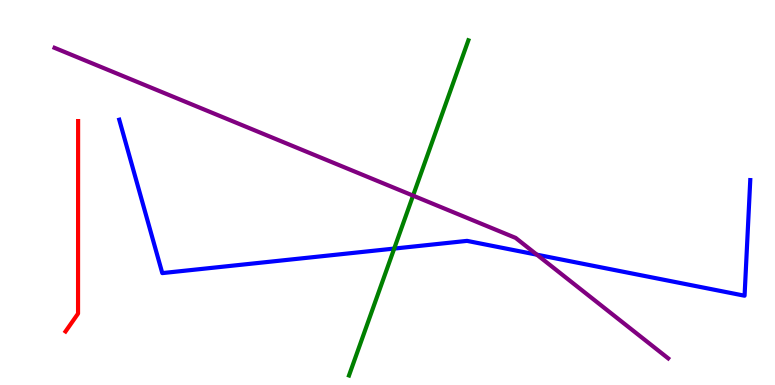[{'lines': ['blue', 'red'], 'intersections': []}, {'lines': ['green', 'red'], 'intersections': []}, {'lines': ['purple', 'red'], 'intersections': []}, {'lines': ['blue', 'green'], 'intersections': [{'x': 5.09, 'y': 3.54}]}, {'lines': ['blue', 'purple'], 'intersections': [{'x': 6.93, 'y': 3.39}]}, {'lines': ['green', 'purple'], 'intersections': [{'x': 5.33, 'y': 4.92}]}]